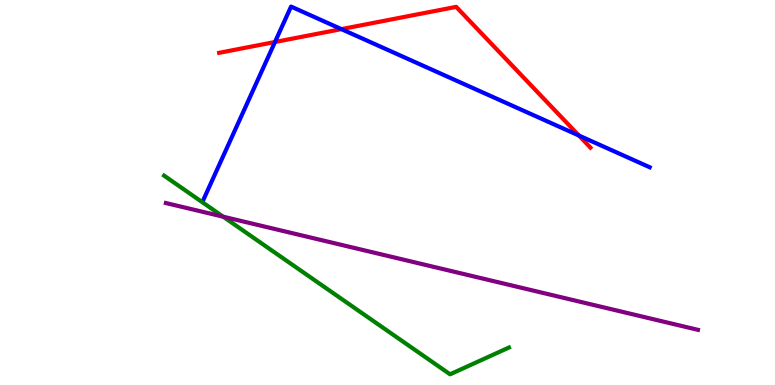[{'lines': ['blue', 'red'], 'intersections': [{'x': 3.55, 'y': 8.91}, {'x': 4.4, 'y': 9.24}, {'x': 7.47, 'y': 6.48}]}, {'lines': ['green', 'red'], 'intersections': []}, {'lines': ['purple', 'red'], 'intersections': []}, {'lines': ['blue', 'green'], 'intersections': []}, {'lines': ['blue', 'purple'], 'intersections': []}, {'lines': ['green', 'purple'], 'intersections': [{'x': 2.88, 'y': 4.37}]}]